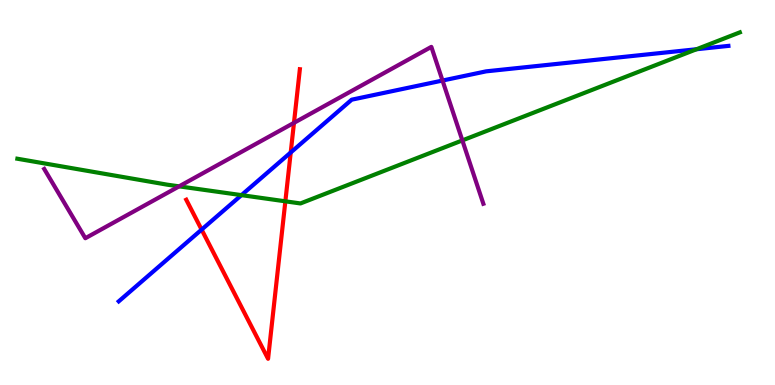[{'lines': ['blue', 'red'], 'intersections': [{'x': 2.6, 'y': 4.04}, {'x': 3.75, 'y': 6.04}]}, {'lines': ['green', 'red'], 'intersections': [{'x': 3.68, 'y': 4.77}]}, {'lines': ['purple', 'red'], 'intersections': [{'x': 3.79, 'y': 6.81}]}, {'lines': ['blue', 'green'], 'intersections': [{'x': 3.12, 'y': 4.93}, {'x': 8.99, 'y': 8.72}]}, {'lines': ['blue', 'purple'], 'intersections': [{'x': 5.71, 'y': 7.91}]}, {'lines': ['green', 'purple'], 'intersections': [{'x': 2.31, 'y': 5.16}, {'x': 5.97, 'y': 6.35}]}]